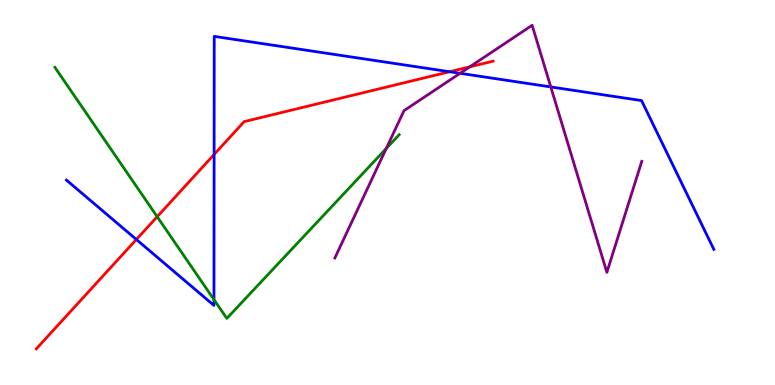[{'lines': ['blue', 'red'], 'intersections': [{'x': 1.76, 'y': 3.78}, {'x': 2.76, 'y': 5.99}, {'x': 5.8, 'y': 8.14}]}, {'lines': ['green', 'red'], 'intersections': [{'x': 2.03, 'y': 4.37}]}, {'lines': ['purple', 'red'], 'intersections': [{'x': 6.06, 'y': 8.26}]}, {'lines': ['blue', 'green'], 'intersections': [{'x': 2.76, 'y': 2.22}]}, {'lines': ['blue', 'purple'], 'intersections': [{'x': 5.94, 'y': 8.1}, {'x': 7.11, 'y': 7.74}]}, {'lines': ['green', 'purple'], 'intersections': [{'x': 4.98, 'y': 6.14}]}]